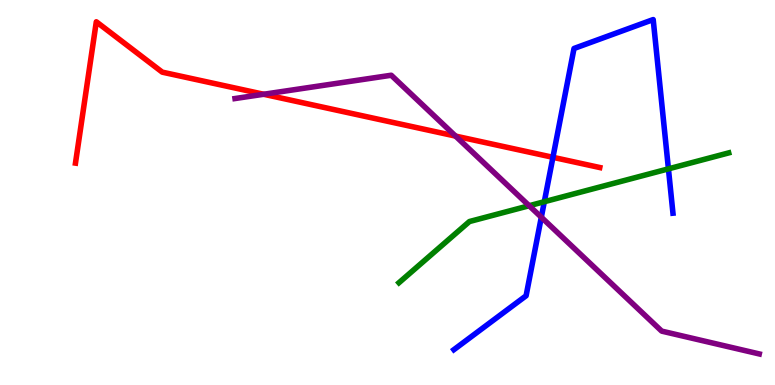[{'lines': ['blue', 'red'], 'intersections': [{'x': 7.13, 'y': 5.91}]}, {'lines': ['green', 'red'], 'intersections': []}, {'lines': ['purple', 'red'], 'intersections': [{'x': 3.4, 'y': 7.55}, {'x': 5.88, 'y': 6.47}]}, {'lines': ['blue', 'green'], 'intersections': [{'x': 7.02, 'y': 4.76}, {'x': 8.62, 'y': 5.61}]}, {'lines': ['blue', 'purple'], 'intersections': [{'x': 6.98, 'y': 4.36}]}, {'lines': ['green', 'purple'], 'intersections': [{'x': 6.83, 'y': 4.66}]}]